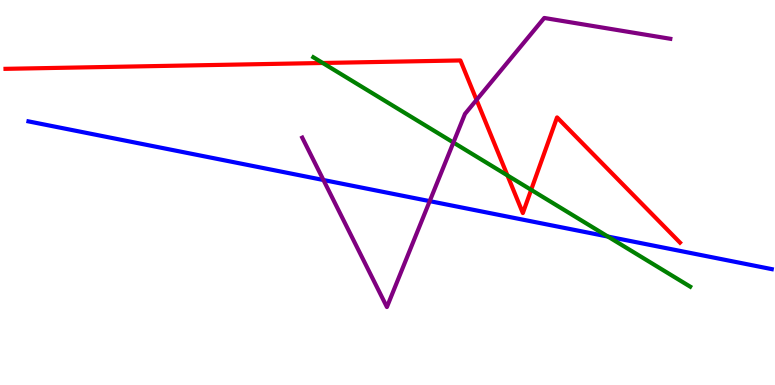[{'lines': ['blue', 'red'], 'intersections': []}, {'lines': ['green', 'red'], 'intersections': [{'x': 4.16, 'y': 8.36}, {'x': 6.55, 'y': 5.44}, {'x': 6.85, 'y': 5.07}]}, {'lines': ['purple', 'red'], 'intersections': [{'x': 6.15, 'y': 7.41}]}, {'lines': ['blue', 'green'], 'intersections': [{'x': 7.84, 'y': 3.86}]}, {'lines': ['blue', 'purple'], 'intersections': [{'x': 4.17, 'y': 5.32}, {'x': 5.54, 'y': 4.78}]}, {'lines': ['green', 'purple'], 'intersections': [{'x': 5.85, 'y': 6.3}]}]